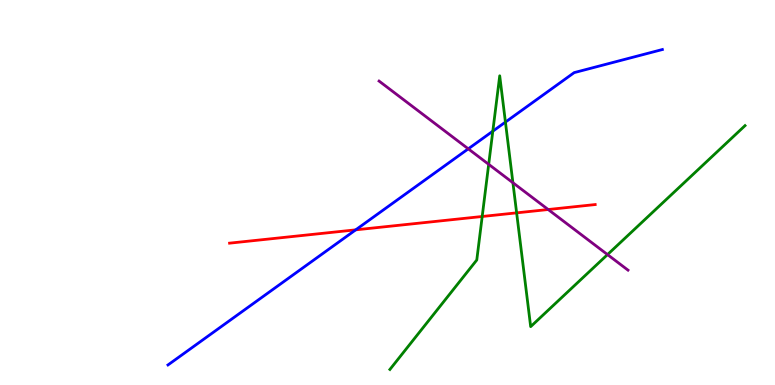[{'lines': ['blue', 'red'], 'intersections': [{'x': 4.59, 'y': 4.03}]}, {'lines': ['green', 'red'], 'intersections': [{'x': 6.22, 'y': 4.38}, {'x': 6.67, 'y': 4.47}]}, {'lines': ['purple', 'red'], 'intersections': [{'x': 7.07, 'y': 4.56}]}, {'lines': ['blue', 'green'], 'intersections': [{'x': 6.36, 'y': 6.59}, {'x': 6.52, 'y': 6.83}]}, {'lines': ['blue', 'purple'], 'intersections': [{'x': 6.04, 'y': 6.13}]}, {'lines': ['green', 'purple'], 'intersections': [{'x': 6.31, 'y': 5.73}, {'x': 6.62, 'y': 5.25}, {'x': 7.84, 'y': 3.39}]}]